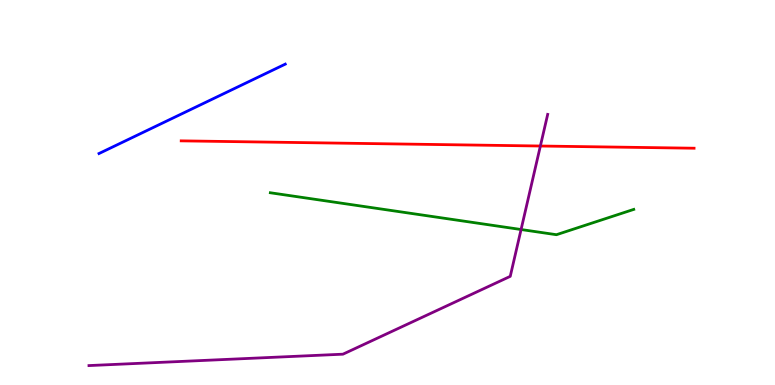[{'lines': ['blue', 'red'], 'intersections': []}, {'lines': ['green', 'red'], 'intersections': []}, {'lines': ['purple', 'red'], 'intersections': [{'x': 6.97, 'y': 6.21}]}, {'lines': ['blue', 'green'], 'intersections': []}, {'lines': ['blue', 'purple'], 'intersections': []}, {'lines': ['green', 'purple'], 'intersections': [{'x': 6.72, 'y': 4.04}]}]